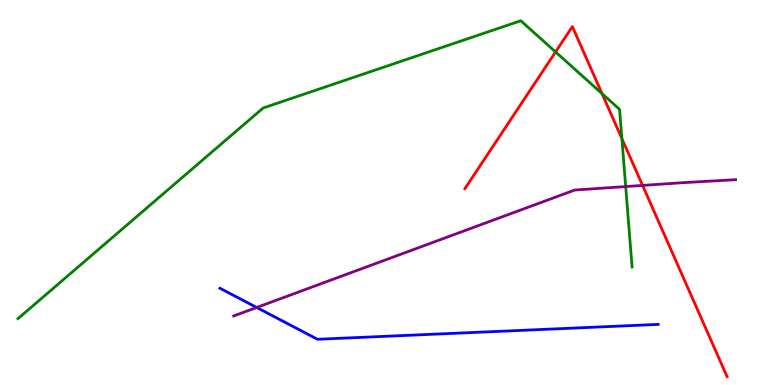[{'lines': ['blue', 'red'], 'intersections': []}, {'lines': ['green', 'red'], 'intersections': [{'x': 7.17, 'y': 8.65}, {'x': 7.77, 'y': 7.57}, {'x': 8.02, 'y': 6.4}]}, {'lines': ['purple', 'red'], 'intersections': [{'x': 8.29, 'y': 5.18}]}, {'lines': ['blue', 'green'], 'intersections': []}, {'lines': ['blue', 'purple'], 'intersections': [{'x': 3.31, 'y': 2.01}]}, {'lines': ['green', 'purple'], 'intersections': [{'x': 8.07, 'y': 5.15}]}]